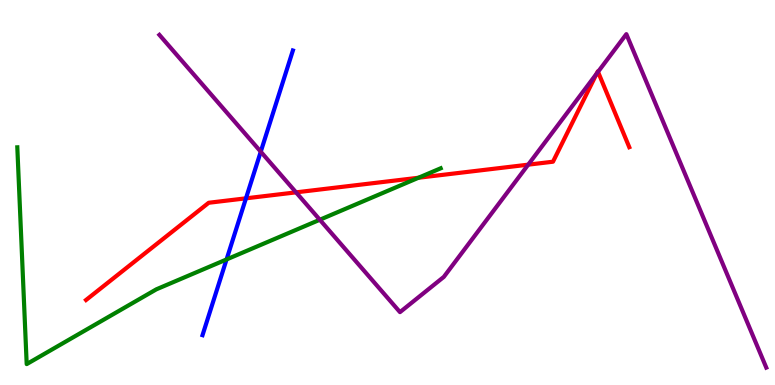[{'lines': ['blue', 'red'], 'intersections': [{'x': 3.17, 'y': 4.85}]}, {'lines': ['green', 'red'], 'intersections': [{'x': 5.4, 'y': 5.38}]}, {'lines': ['purple', 'red'], 'intersections': [{'x': 3.82, 'y': 5.0}, {'x': 6.82, 'y': 5.72}, {'x': 7.7, 'y': 8.09}, {'x': 7.72, 'y': 8.13}]}, {'lines': ['blue', 'green'], 'intersections': [{'x': 2.92, 'y': 3.26}]}, {'lines': ['blue', 'purple'], 'intersections': [{'x': 3.36, 'y': 6.06}]}, {'lines': ['green', 'purple'], 'intersections': [{'x': 4.13, 'y': 4.29}]}]